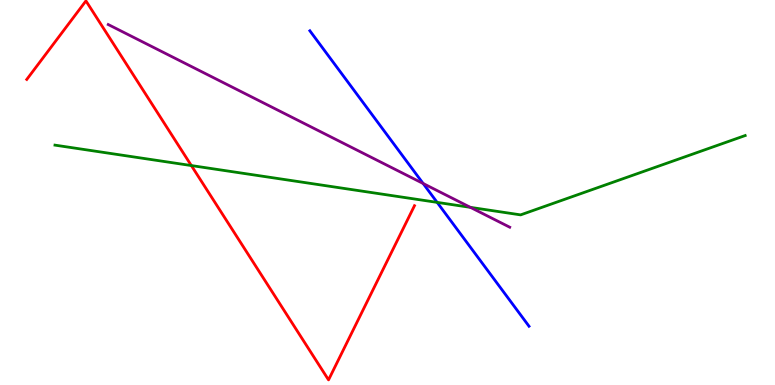[{'lines': ['blue', 'red'], 'intersections': []}, {'lines': ['green', 'red'], 'intersections': [{'x': 2.47, 'y': 5.7}]}, {'lines': ['purple', 'red'], 'intersections': []}, {'lines': ['blue', 'green'], 'intersections': [{'x': 5.64, 'y': 4.74}]}, {'lines': ['blue', 'purple'], 'intersections': [{'x': 5.46, 'y': 5.23}]}, {'lines': ['green', 'purple'], 'intersections': [{'x': 6.07, 'y': 4.61}]}]